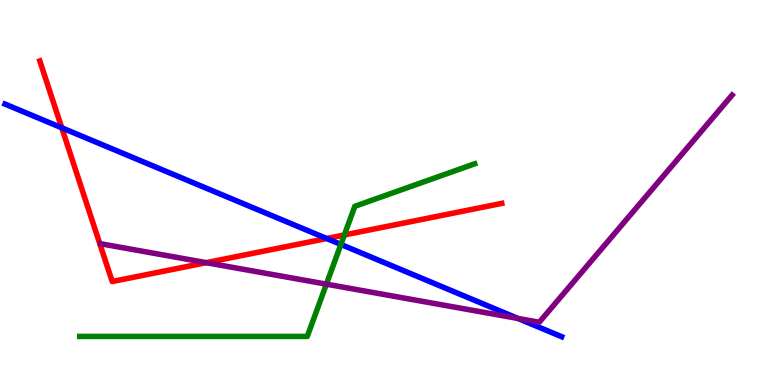[{'lines': ['blue', 'red'], 'intersections': [{'x': 0.797, 'y': 6.68}, {'x': 4.22, 'y': 3.8}]}, {'lines': ['green', 'red'], 'intersections': [{'x': 4.44, 'y': 3.9}]}, {'lines': ['purple', 'red'], 'intersections': [{'x': 2.66, 'y': 3.18}]}, {'lines': ['blue', 'green'], 'intersections': [{'x': 4.4, 'y': 3.65}]}, {'lines': ['blue', 'purple'], 'intersections': [{'x': 6.68, 'y': 1.73}]}, {'lines': ['green', 'purple'], 'intersections': [{'x': 4.21, 'y': 2.62}]}]